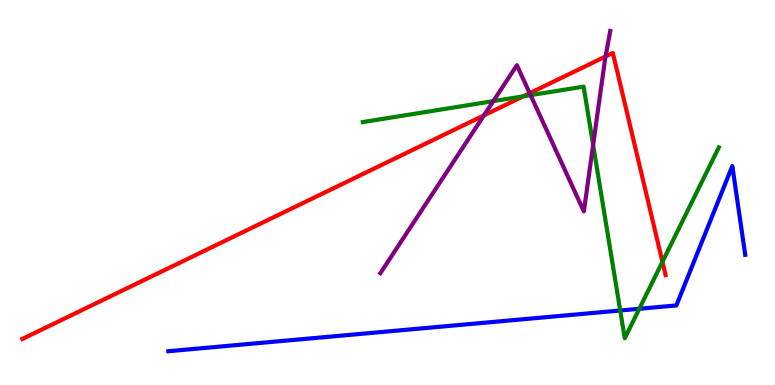[{'lines': ['blue', 'red'], 'intersections': []}, {'lines': ['green', 'red'], 'intersections': [{'x': 6.75, 'y': 7.5}, {'x': 8.55, 'y': 3.2}]}, {'lines': ['purple', 'red'], 'intersections': [{'x': 6.24, 'y': 7.0}, {'x': 6.84, 'y': 7.58}, {'x': 7.81, 'y': 8.53}]}, {'lines': ['blue', 'green'], 'intersections': [{'x': 8.0, 'y': 1.94}, {'x': 8.25, 'y': 1.98}]}, {'lines': ['blue', 'purple'], 'intersections': []}, {'lines': ['green', 'purple'], 'intersections': [{'x': 6.36, 'y': 7.37}, {'x': 6.85, 'y': 7.53}, {'x': 7.65, 'y': 6.24}]}]